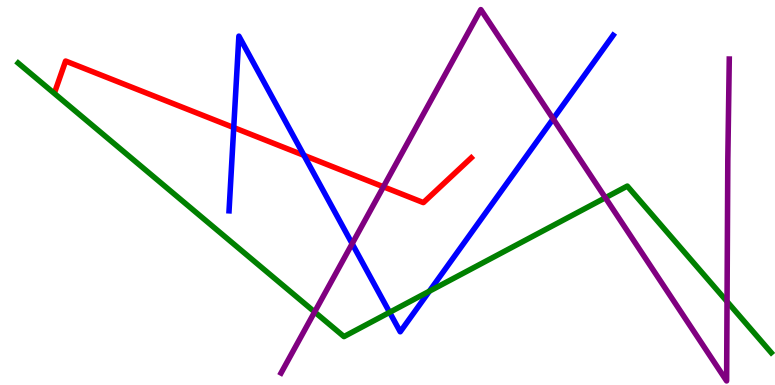[{'lines': ['blue', 'red'], 'intersections': [{'x': 3.02, 'y': 6.69}, {'x': 3.92, 'y': 5.97}]}, {'lines': ['green', 'red'], 'intersections': []}, {'lines': ['purple', 'red'], 'intersections': [{'x': 4.95, 'y': 5.15}]}, {'lines': ['blue', 'green'], 'intersections': [{'x': 5.03, 'y': 1.89}, {'x': 5.54, 'y': 2.44}]}, {'lines': ['blue', 'purple'], 'intersections': [{'x': 4.54, 'y': 3.67}, {'x': 7.14, 'y': 6.91}]}, {'lines': ['green', 'purple'], 'intersections': [{'x': 4.06, 'y': 1.9}, {'x': 7.81, 'y': 4.86}, {'x': 9.38, 'y': 2.17}]}]